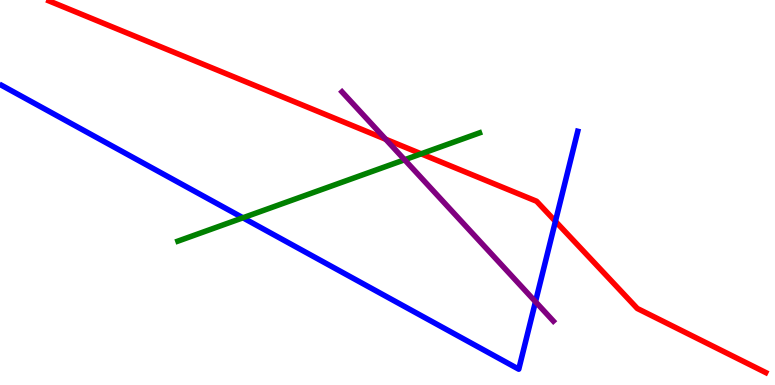[{'lines': ['blue', 'red'], 'intersections': [{'x': 7.17, 'y': 4.25}]}, {'lines': ['green', 'red'], 'intersections': [{'x': 5.43, 'y': 6.0}]}, {'lines': ['purple', 'red'], 'intersections': [{'x': 4.98, 'y': 6.38}]}, {'lines': ['blue', 'green'], 'intersections': [{'x': 3.13, 'y': 4.34}]}, {'lines': ['blue', 'purple'], 'intersections': [{'x': 6.91, 'y': 2.16}]}, {'lines': ['green', 'purple'], 'intersections': [{'x': 5.22, 'y': 5.85}]}]